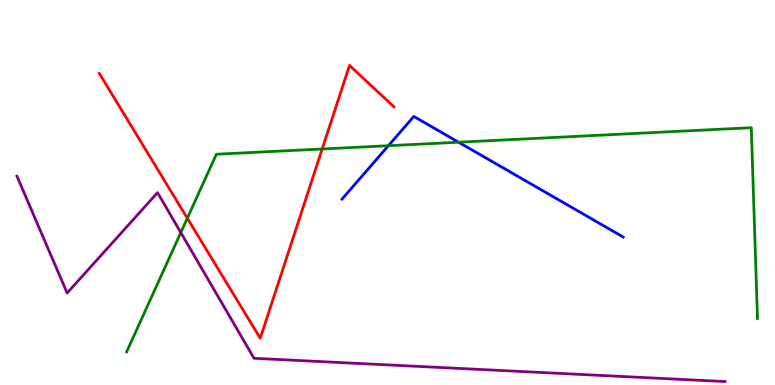[{'lines': ['blue', 'red'], 'intersections': []}, {'lines': ['green', 'red'], 'intersections': [{'x': 2.42, 'y': 4.33}, {'x': 4.16, 'y': 6.13}]}, {'lines': ['purple', 'red'], 'intersections': []}, {'lines': ['blue', 'green'], 'intersections': [{'x': 5.01, 'y': 6.22}, {'x': 5.92, 'y': 6.31}]}, {'lines': ['blue', 'purple'], 'intersections': []}, {'lines': ['green', 'purple'], 'intersections': [{'x': 2.33, 'y': 3.96}]}]